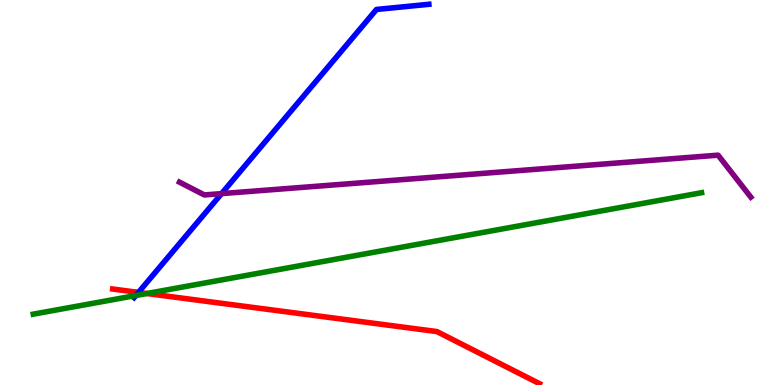[{'lines': ['blue', 'red'], 'intersections': [{'x': 1.79, 'y': 2.41}]}, {'lines': ['green', 'red'], 'intersections': [{'x': 1.9, 'y': 2.38}]}, {'lines': ['purple', 'red'], 'intersections': []}, {'lines': ['blue', 'green'], 'intersections': [{'x': 1.75, 'y': 2.32}]}, {'lines': ['blue', 'purple'], 'intersections': [{'x': 2.86, 'y': 4.97}]}, {'lines': ['green', 'purple'], 'intersections': []}]